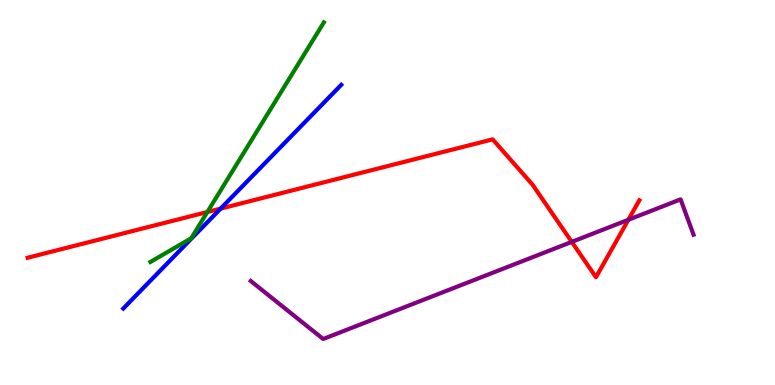[{'lines': ['blue', 'red'], 'intersections': [{'x': 2.85, 'y': 4.58}]}, {'lines': ['green', 'red'], 'intersections': [{'x': 2.68, 'y': 4.49}]}, {'lines': ['purple', 'red'], 'intersections': [{'x': 7.38, 'y': 3.72}, {'x': 8.11, 'y': 4.29}]}, {'lines': ['blue', 'green'], 'intersections': []}, {'lines': ['blue', 'purple'], 'intersections': []}, {'lines': ['green', 'purple'], 'intersections': []}]